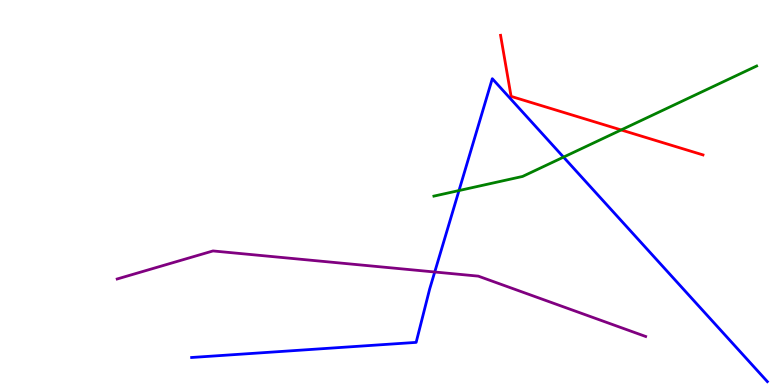[{'lines': ['blue', 'red'], 'intersections': []}, {'lines': ['green', 'red'], 'intersections': [{'x': 8.01, 'y': 6.62}]}, {'lines': ['purple', 'red'], 'intersections': []}, {'lines': ['blue', 'green'], 'intersections': [{'x': 5.92, 'y': 5.05}, {'x': 7.27, 'y': 5.92}]}, {'lines': ['blue', 'purple'], 'intersections': [{'x': 5.61, 'y': 2.94}]}, {'lines': ['green', 'purple'], 'intersections': []}]